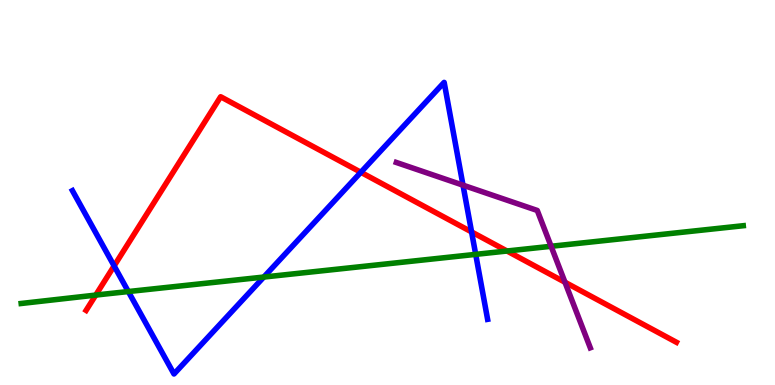[{'lines': ['blue', 'red'], 'intersections': [{'x': 1.47, 'y': 3.09}, {'x': 4.66, 'y': 5.53}, {'x': 6.08, 'y': 3.98}]}, {'lines': ['green', 'red'], 'intersections': [{'x': 1.24, 'y': 2.34}, {'x': 6.54, 'y': 3.48}]}, {'lines': ['purple', 'red'], 'intersections': [{'x': 7.29, 'y': 2.67}]}, {'lines': ['blue', 'green'], 'intersections': [{'x': 1.66, 'y': 2.43}, {'x': 3.4, 'y': 2.8}, {'x': 6.14, 'y': 3.39}]}, {'lines': ['blue', 'purple'], 'intersections': [{'x': 5.97, 'y': 5.19}]}, {'lines': ['green', 'purple'], 'intersections': [{'x': 7.11, 'y': 3.6}]}]